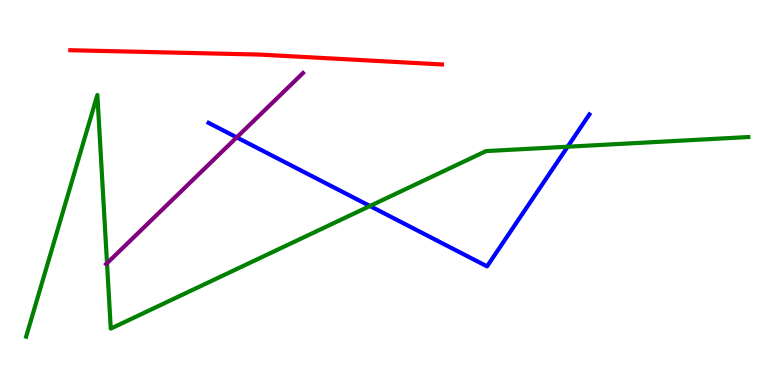[{'lines': ['blue', 'red'], 'intersections': []}, {'lines': ['green', 'red'], 'intersections': []}, {'lines': ['purple', 'red'], 'intersections': []}, {'lines': ['blue', 'green'], 'intersections': [{'x': 4.77, 'y': 4.65}, {'x': 7.32, 'y': 6.19}]}, {'lines': ['blue', 'purple'], 'intersections': [{'x': 3.05, 'y': 6.43}]}, {'lines': ['green', 'purple'], 'intersections': [{'x': 1.38, 'y': 3.16}]}]